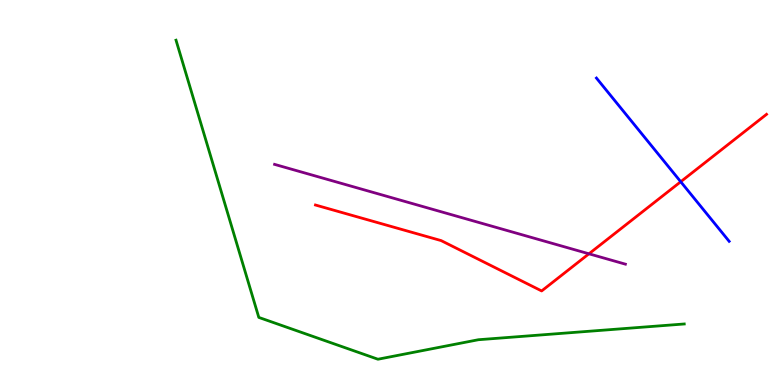[{'lines': ['blue', 'red'], 'intersections': [{'x': 8.78, 'y': 5.28}]}, {'lines': ['green', 'red'], 'intersections': []}, {'lines': ['purple', 'red'], 'intersections': [{'x': 7.6, 'y': 3.41}]}, {'lines': ['blue', 'green'], 'intersections': []}, {'lines': ['blue', 'purple'], 'intersections': []}, {'lines': ['green', 'purple'], 'intersections': []}]